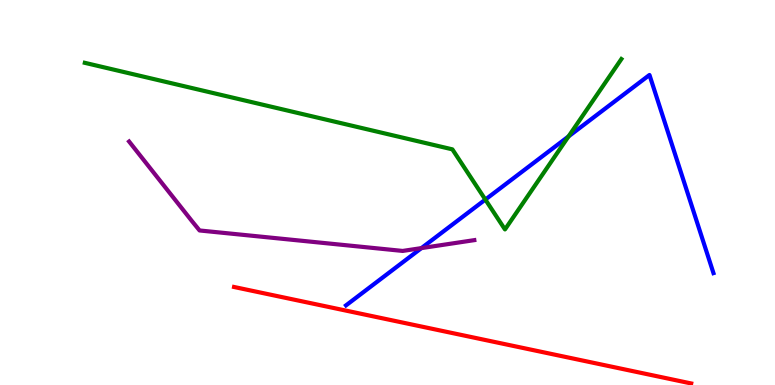[{'lines': ['blue', 'red'], 'intersections': []}, {'lines': ['green', 'red'], 'intersections': []}, {'lines': ['purple', 'red'], 'intersections': []}, {'lines': ['blue', 'green'], 'intersections': [{'x': 6.26, 'y': 4.82}, {'x': 7.34, 'y': 6.46}]}, {'lines': ['blue', 'purple'], 'intersections': [{'x': 5.44, 'y': 3.56}]}, {'lines': ['green', 'purple'], 'intersections': []}]